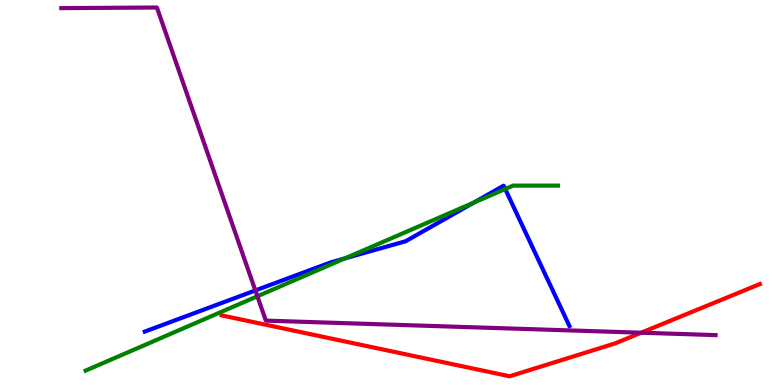[{'lines': ['blue', 'red'], 'intersections': []}, {'lines': ['green', 'red'], 'intersections': []}, {'lines': ['purple', 'red'], 'intersections': [{'x': 8.27, 'y': 1.36}]}, {'lines': ['blue', 'green'], 'intersections': [{'x': 4.45, 'y': 3.29}, {'x': 6.11, 'y': 4.74}, {'x': 6.52, 'y': 5.09}]}, {'lines': ['blue', 'purple'], 'intersections': [{'x': 3.29, 'y': 2.46}]}, {'lines': ['green', 'purple'], 'intersections': [{'x': 3.32, 'y': 2.3}]}]